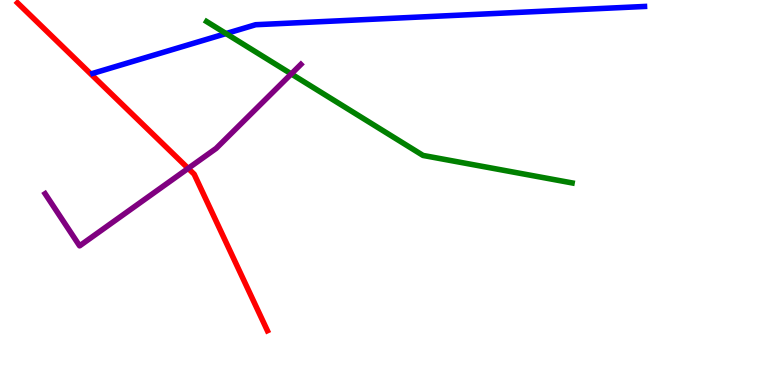[{'lines': ['blue', 'red'], 'intersections': []}, {'lines': ['green', 'red'], 'intersections': []}, {'lines': ['purple', 'red'], 'intersections': [{'x': 2.43, 'y': 5.63}]}, {'lines': ['blue', 'green'], 'intersections': [{'x': 2.92, 'y': 9.13}]}, {'lines': ['blue', 'purple'], 'intersections': []}, {'lines': ['green', 'purple'], 'intersections': [{'x': 3.76, 'y': 8.08}]}]